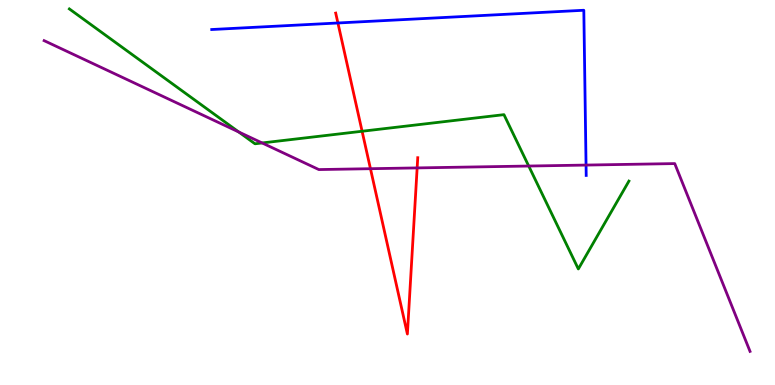[{'lines': ['blue', 'red'], 'intersections': [{'x': 4.36, 'y': 9.4}]}, {'lines': ['green', 'red'], 'intersections': [{'x': 4.67, 'y': 6.59}]}, {'lines': ['purple', 'red'], 'intersections': [{'x': 4.78, 'y': 5.62}, {'x': 5.38, 'y': 5.64}]}, {'lines': ['blue', 'green'], 'intersections': []}, {'lines': ['blue', 'purple'], 'intersections': [{'x': 7.56, 'y': 5.71}]}, {'lines': ['green', 'purple'], 'intersections': [{'x': 3.08, 'y': 6.57}, {'x': 3.38, 'y': 6.29}, {'x': 6.82, 'y': 5.69}]}]